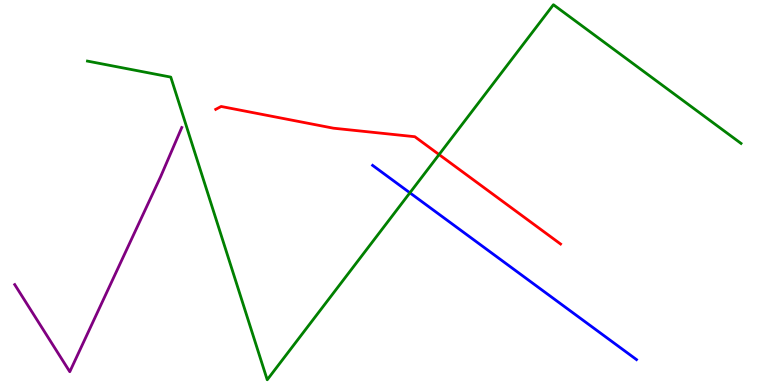[{'lines': ['blue', 'red'], 'intersections': []}, {'lines': ['green', 'red'], 'intersections': [{'x': 5.67, 'y': 5.99}]}, {'lines': ['purple', 'red'], 'intersections': []}, {'lines': ['blue', 'green'], 'intersections': [{'x': 5.29, 'y': 4.99}]}, {'lines': ['blue', 'purple'], 'intersections': []}, {'lines': ['green', 'purple'], 'intersections': []}]